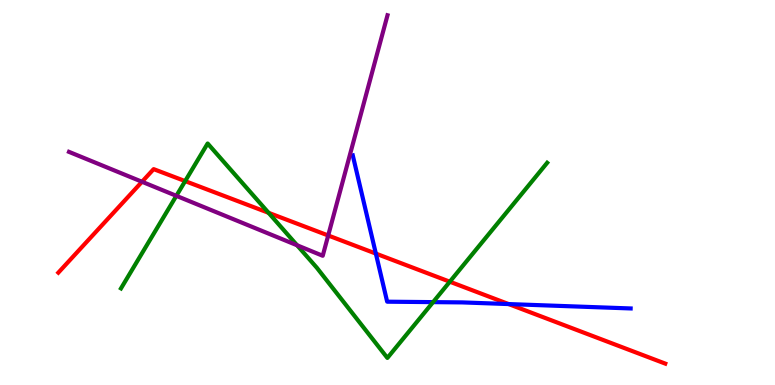[{'lines': ['blue', 'red'], 'intersections': [{'x': 4.85, 'y': 3.41}, {'x': 6.56, 'y': 2.1}]}, {'lines': ['green', 'red'], 'intersections': [{'x': 2.39, 'y': 5.3}, {'x': 3.47, 'y': 4.47}, {'x': 5.8, 'y': 2.68}]}, {'lines': ['purple', 'red'], 'intersections': [{'x': 1.83, 'y': 5.28}, {'x': 4.23, 'y': 3.88}]}, {'lines': ['blue', 'green'], 'intersections': [{'x': 5.59, 'y': 2.15}]}, {'lines': ['blue', 'purple'], 'intersections': []}, {'lines': ['green', 'purple'], 'intersections': [{'x': 2.28, 'y': 4.91}, {'x': 3.83, 'y': 3.63}]}]